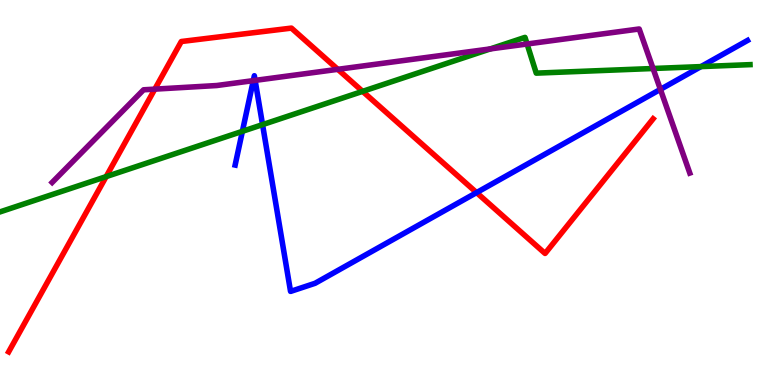[{'lines': ['blue', 'red'], 'intersections': [{'x': 6.15, 'y': 5.0}]}, {'lines': ['green', 'red'], 'intersections': [{'x': 1.37, 'y': 5.41}, {'x': 4.68, 'y': 7.63}]}, {'lines': ['purple', 'red'], 'intersections': [{'x': 2.0, 'y': 7.68}, {'x': 4.36, 'y': 8.2}]}, {'lines': ['blue', 'green'], 'intersections': [{'x': 3.13, 'y': 6.59}, {'x': 3.39, 'y': 6.76}, {'x': 9.04, 'y': 8.27}]}, {'lines': ['blue', 'purple'], 'intersections': [{'x': 3.27, 'y': 7.91}, {'x': 3.29, 'y': 7.91}, {'x': 8.52, 'y': 7.68}]}, {'lines': ['green', 'purple'], 'intersections': [{'x': 6.33, 'y': 8.73}, {'x': 6.8, 'y': 8.86}, {'x': 8.43, 'y': 8.22}]}]